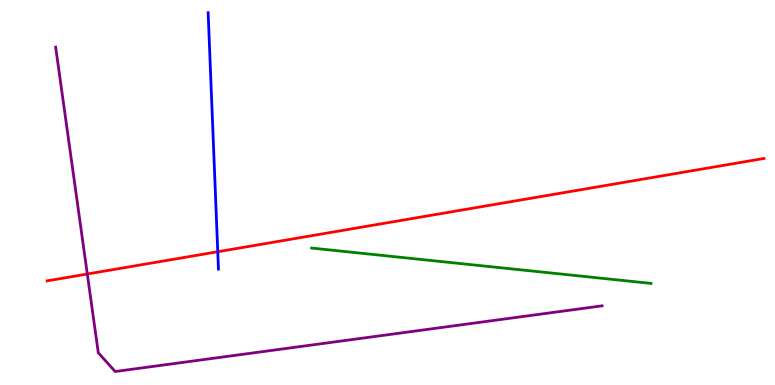[{'lines': ['blue', 'red'], 'intersections': [{'x': 2.81, 'y': 3.46}]}, {'lines': ['green', 'red'], 'intersections': []}, {'lines': ['purple', 'red'], 'intersections': [{'x': 1.13, 'y': 2.88}]}, {'lines': ['blue', 'green'], 'intersections': []}, {'lines': ['blue', 'purple'], 'intersections': []}, {'lines': ['green', 'purple'], 'intersections': []}]